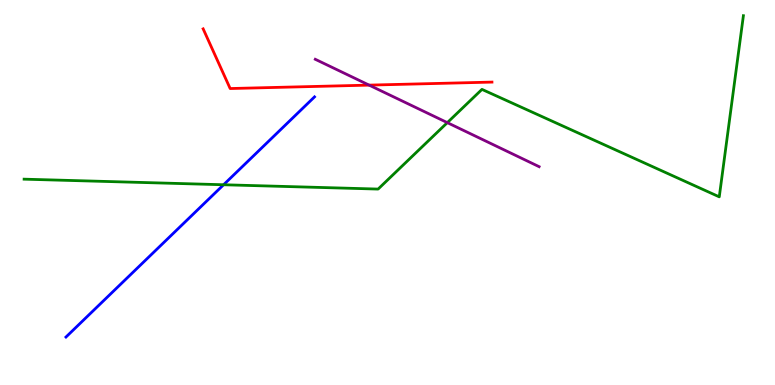[{'lines': ['blue', 'red'], 'intersections': []}, {'lines': ['green', 'red'], 'intersections': []}, {'lines': ['purple', 'red'], 'intersections': [{'x': 4.76, 'y': 7.79}]}, {'lines': ['blue', 'green'], 'intersections': [{'x': 2.88, 'y': 5.2}]}, {'lines': ['blue', 'purple'], 'intersections': []}, {'lines': ['green', 'purple'], 'intersections': [{'x': 5.77, 'y': 6.81}]}]